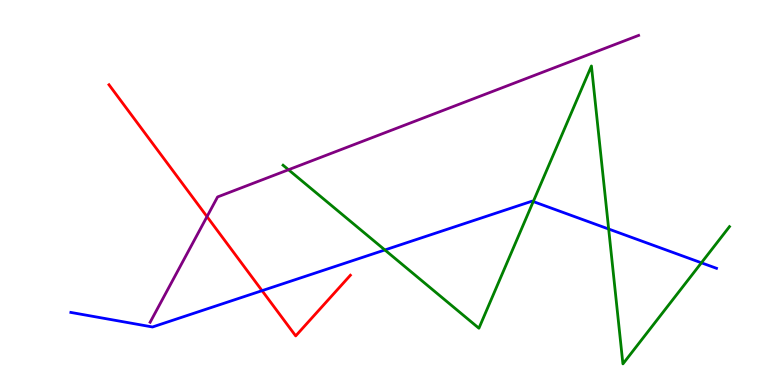[{'lines': ['blue', 'red'], 'intersections': [{'x': 3.38, 'y': 2.45}]}, {'lines': ['green', 'red'], 'intersections': []}, {'lines': ['purple', 'red'], 'intersections': [{'x': 2.67, 'y': 4.37}]}, {'lines': ['blue', 'green'], 'intersections': [{'x': 4.97, 'y': 3.51}, {'x': 6.88, 'y': 4.76}, {'x': 7.85, 'y': 4.05}, {'x': 9.05, 'y': 3.17}]}, {'lines': ['blue', 'purple'], 'intersections': []}, {'lines': ['green', 'purple'], 'intersections': [{'x': 3.72, 'y': 5.59}]}]